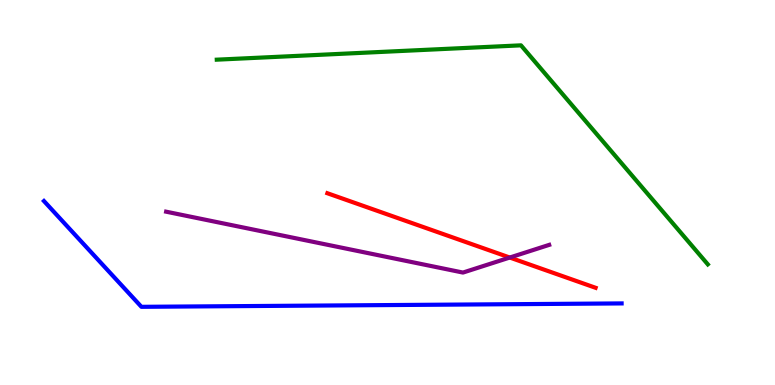[{'lines': ['blue', 'red'], 'intersections': []}, {'lines': ['green', 'red'], 'intersections': []}, {'lines': ['purple', 'red'], 'intersections': [{'x': 6.58, 'y': 3.31}]}, {'lines': ['blue', 'green'], 'intersections': []}, {'lines': ['blue', 'purple'], 'intersections': []}, {'lines': ['green', 'purple'], 'intersections': []}]